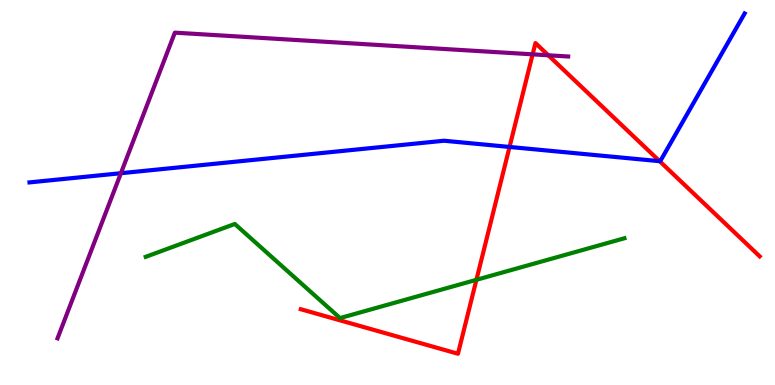[{'lines': ['blue', 'red'], 'intersections': [{'x': 6.57, 'y': 6.18}, {'x': 8.51, 'y': 5.81}]}, {'lines': ['green', 'red'], 'intersections': [{'x': 6.15, 'y': 2.73}]}, {'lines': ['purple', 'red'], 'intersections': [{'x': 6.87, 'y': 8.59}, {'x': 7.07, 'y': 8.56}]}, {'lines': ['blue', 'green'], 'intersections': []}, {'lines': ['blue', 'purple'], 'intersections': [{'x': 1.56, 'y': 5.5}]}, {'lines': ['green', 'purple'], 'intersections': []}]